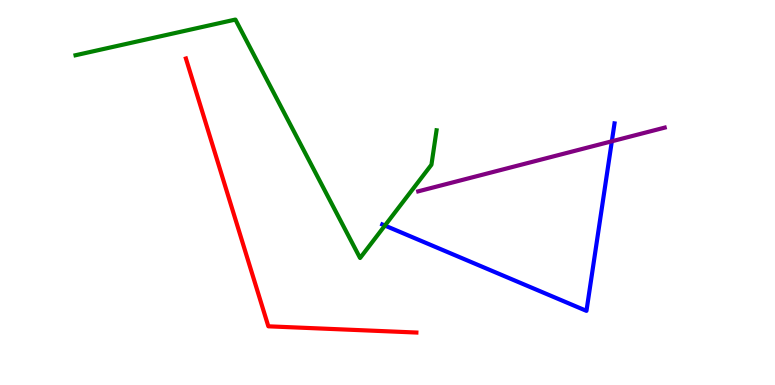[{'lines': ['blue', 'red'], 'intersections': []}, {'lines': ['green', 'red'], 'intersections': []}, {'lines': ['purple', 'red'], 'intersections': []}, {'lines': ['blue', 'green'], 'intersections': [{'x': 4.97, 'y': 4.14}]}, {'lines': ['blue', 'purple'], 'intersections': [{'x': 7.89, 'y': 6.33}]}, {'lines': ['green', 'purple'], 'intersections': []}]